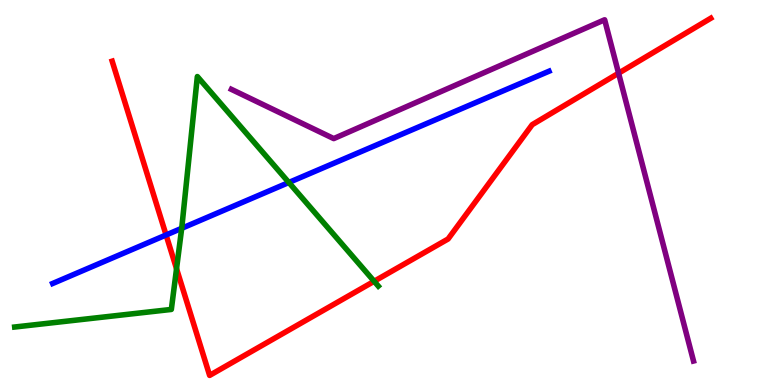[{'lines': ['blue', 'red'], 'intersections': [{'x': 2.14, 'y': 3.9}]}, {'lines': ['green', 'red'], 'intersections': [{'x': 2.28, 'y': 3.02}, {'x': 4.83, 'y': 2.69}]}, {'lines': ['purple', 'red'], 'intersections': [{'x': 7.98, 'y': 8.1}]}, {'lines': ['blue', 'green'], 'intersections': [{'x': 2.34, 'y': 4.07}, {'x': 3.73, 'y': 5.26}]}, {'lines': ['blue', 'purple'], 'intersections': []}, {'lines': ['green', 'purple'], 'intersections': []}]